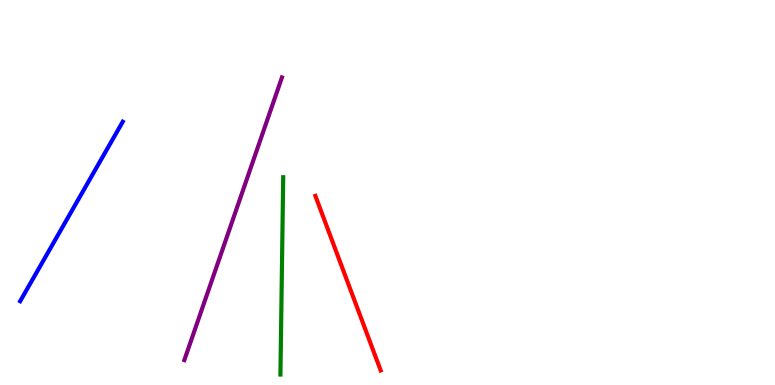[{'lines': ['blue', 'red'], 'intersections': []}, {'lines': ['green', 'red'], 'intersections': []}, {'lines': ['purple', 'red'], 'intersections': []}, {'lines': ['blue', 'green'], 'intersections': []}, {'lines': ['blue', 'purple'], 'intersections': []}, {'lines': ['green', 'purple'], 'intersections': []}]